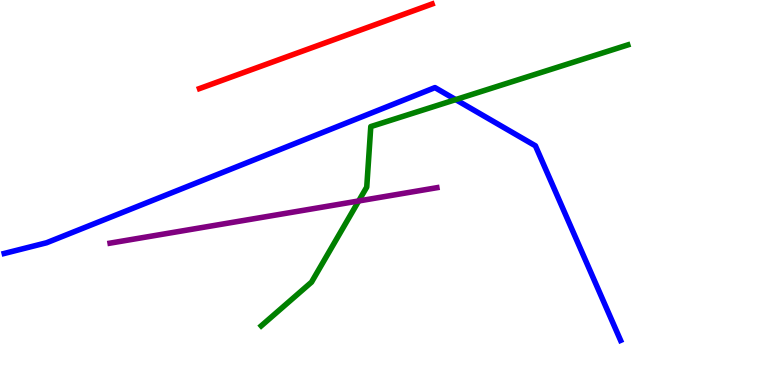[{'lines': ['blue', 'red'], 'intersections': []}, {'lines': ['green', 'red'], 'intersections': []}, {'lines': ['purple', 'red'], 'intersections': []}, {'lines': ['blue', 'green'], 'intersections': [{'x': 5.88, 'y': 7.41}]}, {'lines': ['blue', 'purple'], 'intersections': []}, {'lines': ['green', 'purple'], 'intersections': [{'x': 4.63, 'y': 4.78}]}]